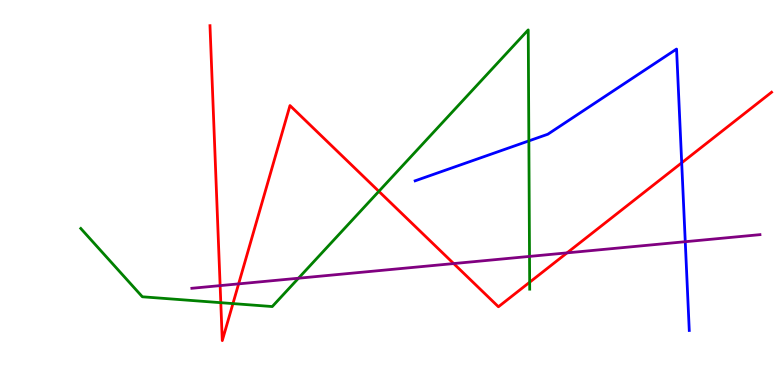[{'lines': ['blue', 'red'], 'intersections': [{'x': 8.8, 'y': 5.77}]}, {'lines': ['green', 'red'], 'intersections': [{'x': 2.85, 'y': 2.14}, {'x': 3.01, 'y': 2.11}, {'x': 4.89, 'y': 5.03}, {'x': 6.83, 'y': 2.67}]}, {'lines': ['purple', 'red'], 'intersections': [{'x': 2.84, 'y': 2.58}, {'x': 3.08, 'y': 2.63}, {'x': 5.85, 'y': 3.15}, {'x': 7.32, 'y': 3.43}]}, {'lines': ['blue', 'green'], 'intersections': [{'x': 6.82, 'y': 6.34}]}, {'lines': ['blue', 'purple'], 'intersections': [{'x': 8.84, 'y': 3.72}]}, {'lines': ['green', 'purple'], 'intersections': [{'x': 3.85, 'y': 2.77}, {'x': 6.83, 'y': 3.34}]}]